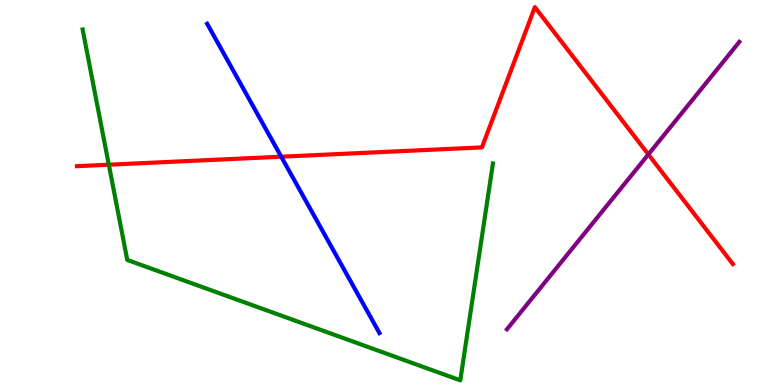[{'lines': ['blue', 'red'], 'intersections': [{'x': 3.63, 'y': 5.93}]}, {'lines': ['green', 'red'], 'intersections': [{'x': 1.4, 'y': 5.72}]}, {'lines': ['purple', 'red'], 'intersections': [{'x': 8.37, 'y': 5.99}]}, {'lines': ['blue', 'green'], 'intersections': []}, {'lines': ['blue', 'purple'], 'intersections': []}, {'lines': ['green', 'purple'], 'intersections': []}]